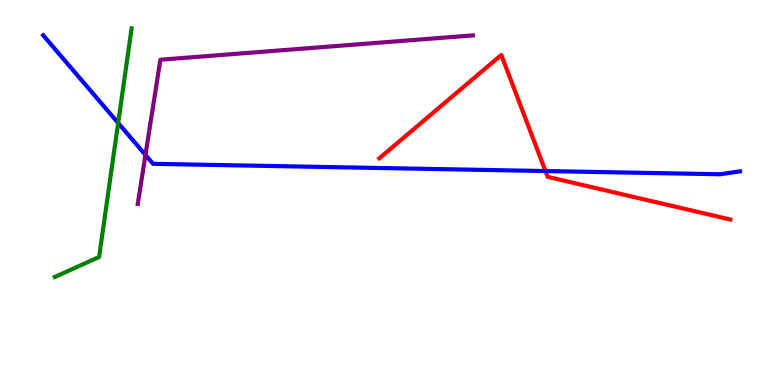[{'lines': ['blue', 'red'], 'intersections': [{'x': 7.04, 'y': 5.56}]}, {'lines': ['green', 'red'], 'intersections': []}, {'lines': ['purple', 'red'], 'intersections': []}, {'lines': ['blue', 'green'], 'intersections': [{'x': 1.52, 'y': 6.81}]}, {'lines': ['blue', 'purple'], 'intersections': [{'x': 1.88, 'y': 5.98}]}, {'lines': ['green', 'purple'], 'intersections': []}]